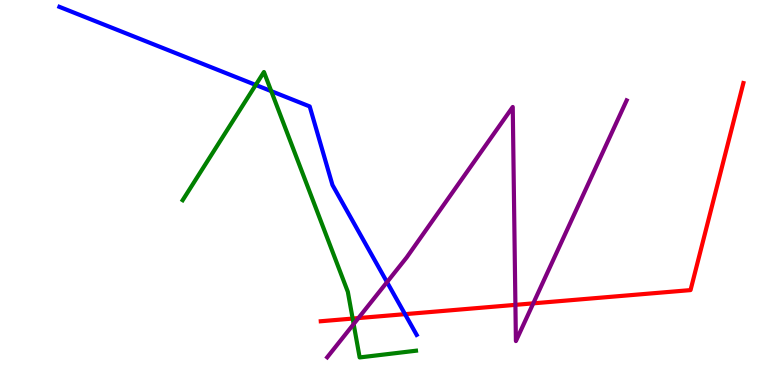[{'lines': ['blue', 'red'], 'intersections': [{'x': 5.23, 'y': 1.84}]}, {'lines': ['green', 'red'], 'intersections': [{'x': 4.55, 'y': 1.73}]}, {'lines': ['purple', 'red'], 'intersections': [{'x': 4.62, 'y': 1.74}, {'x': 6.65, 'y': 2.08}, {'x': 6.88, 'y': 2.12}]}, {'lines': ['blue', 'green'], 'intersections': [{'x': 3.3, 'y': 7.79}, {'x': 3.5, 'y': 7.63}]}, {'lines': ['blue', 'purple'], 'intersections': [{'x': 4.99, 'y': 2.67}]}, {'lines': ['green', 'purple'], 'intersections': [{'x': 4.56, 'y': 1.58}]}]